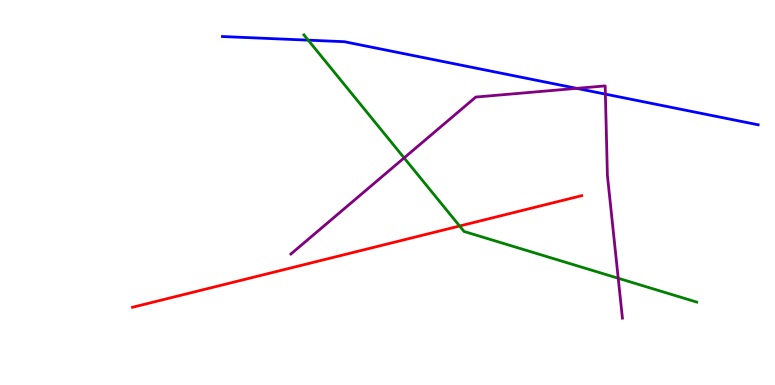[{'lines': ['blue', 'red'], 'intersections': []}, {'lines': ['green', 'red'], 'intersections': [{'x': 5.93, 'y': 4.13}]}, {'lines': ['purple', 'red'], 'intersections': []}, {'lines': ['blue', 'green'], 'intersections': [{'x': 3.98, 'y': 8.96}]}, {'lines': ['blue', 'purple'], 'intersections': [{'x': 7.44, 'y': 7.7}, {'x': 7.81, 'y': 7.56}]}, {'lines': ['green', 'purple'], 'intersections': [{'x': 5.21, 'y': 5.9}, {'x': 7.98, 'y': 2.77}]}]